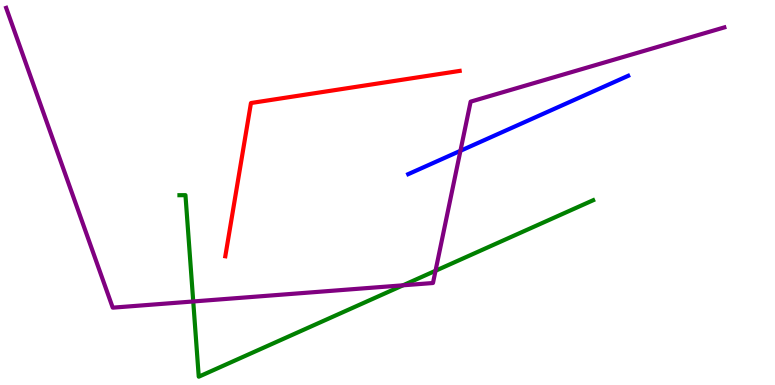[{'lines': ['blue', 'red'], 'intersections': []}, {'lines': ['green', 'red'], 'intersections': []}, {'lines': ['purple', 'red'], 'intersections': []}, {'lines': ['blue', 'green'], 'intersections': []}, {'lines': ['blue', 'purple'], 'intersections': [{'x': 5.94, 'y': 6.08}]}, {'lines': ['green', 'purple'], 'intersections': [{'x': 2.49, 'y': 2.17}, {'x': 5.2, 'y': 2.59}, {'x': 5.62, 'y': 2.97}]}]